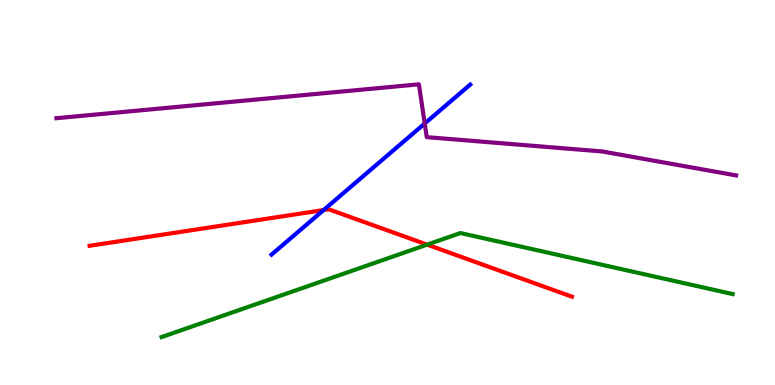[{'lines': ['blue', 'red'], 'intersections': [{'x': 4.18, 'y': 4.54}]}, {'lines': ['green', 'red'], 'intersections': [{'x': 5.51, 'y': 3.65}]}, {'lines': ['purple', 'red'], 'intersections': []}, {'lines': ['blue', 'green'], 'intersections': []}, {'lines': ['blue', 'purple'], 'intersections': [{'x': 5.48, 'y': 6.79}]}, {'lines': ['green', 'purple'], 'intersections': []}]